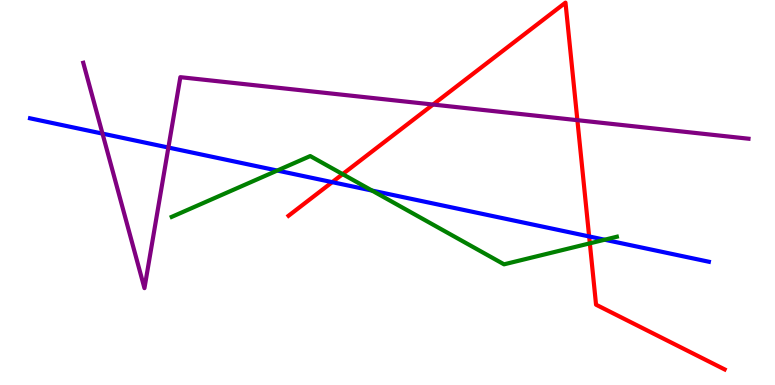[{'lines': ['blue', 'red'], 'intersections': [{'x': 4.29, 'y': 5.27}, {'x': 7.6, 'y': 3.86}]}, {'lines': ['green', 'red'], 'intersections': [{'x': 4.42, 'y': 5.48}, {'x': 7.61, 'y': 3.68}]}, {'lines': ['purple', 'red'], 'intersections': [{'x': 5.59, 'y': 7.28}, {'x': 7.45, 'y': 6.88}]}, {'lines': ['blue', 'green'], 'intersections': [{'x': 3.58, 'y': 5.57}, {'x': 4.8, 'y': 5.05}, {'x': 7.8, 'y': 3.77}]}, {'lines': ['blue', 'purple'], 'intersections': [{'x': 1.32, 'y': 6.53}, {'x': 2.17, 'y': 6.17}]}, {'lines': ['green', 'purple'], 'intersections': []}]